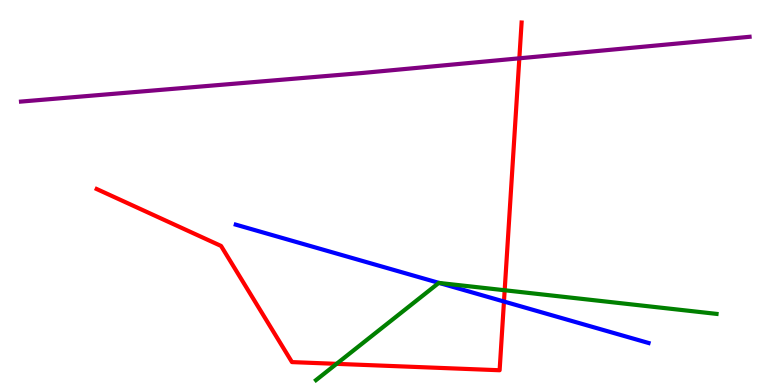[{'lines': ['blue', 'red'], 'intersections': [{'x': 6.5, 'y': 2.17}]}, {'lines': ['green', 'red'], 'intersections': [{'x': 4.34, 'y': 0.549}, {'x': 6.51, 'y': 2.46}]}, {'lines': ['purple', 'red'], 'intersections': [{'x': 6.7, 'y': 8.49}]}, {'lines': ['blue', 'green'], 'intersections': [{'x': 5.67, 'y': 2.65}]}, {'lines': ['blue', 'purple'], 'intersections': []}, {'lines': ['green', 'purple'], 'intersections': []}]